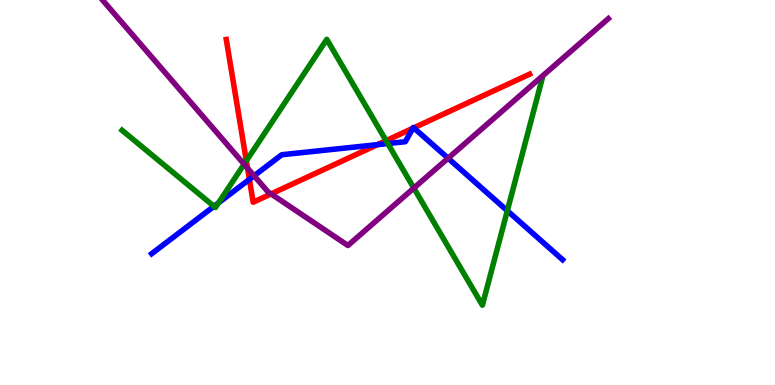[{'lines': ['blue', 'red'], 'intersections': [{'x': 3.22, 'y': 5.34}, {'x': 4.87, 'y': 6.24}, {'x': 5.33, 'y': 6.67}, {'x': 5.34, 'y': 6.68}]}, {'lines': ['green', 'red'], 'intersections': [{'x': 3.18, 'y': 5.82}, {'x': 4.98, 'y': 6.35}]}, {'lines': ['purple', 'red'], 'intersections': [{'x': 3.19, 'y': 5.63}, {'x': 3.5, 'y': 4.96}]}, {'lines': ['blue', 'green'], 'intersections': [{'x': 2.76, 'y': 4.64}, {'x': 2.82, 'y': 4.73}, {'x': 5.0, 'y': 6.27}, {'x': 6.55, 'y': 4.53}]}, {'lines': ['blue', 'purple'], 'intersections': [{'x': 3.28, 'y': 5.43}, {'x': 5.78, 'y': 5.89}]}, {'lines': ['green', 'purple'], 'intersections': [{'x': 3.15, 'y': 5.73}, {'x': 5.34, 'y': 5.12}]}]